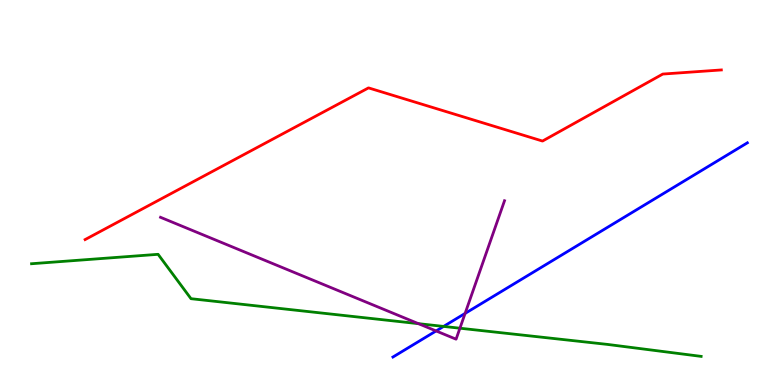[{'lines': ['blue', 'red'], 'intersections': []}, {'lines': ['green', 'red'], 'intersections': []}, {'lines': ['purple', 'red'], 'intersections': []}, {'lines': ['blue', 'green'], 'intersections': [{'x': 5.72, 'y': 1.52}]}, {'lines': ['blue', 'purple'], 'intersections': [{'x': 5.63, 'y': 1.4}, {'x': 6.0, 'y': 1.86}]}, {'lines': ['green', 'purple'], 'intersections': [{'x': 5.4, 'y': 1.59}, {'x': 5.93, 'y': 1.47}]}]